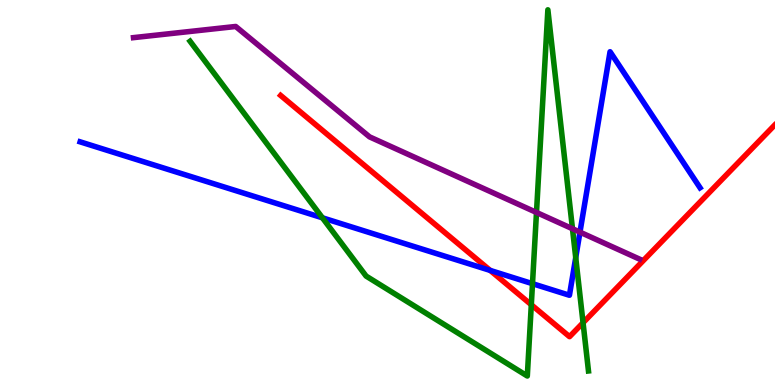[{'lines': ['blue', 'red'], 'intersections': [{'x': 6.33, 'y': 2.98}]}, {'lines': ['green', 'red'], 'intersections': [{'x': 6.86, 'y': 2.08}, {'x': 7.52, 'y': 1.62}]}, {'lines': ['purple', 'red'], 'intersections': []}, {'lines': ['blue', 'green'], 'intersections': [{'x': 4.16, 'y': 4.34}, {'x': 6.87, 'y': 2.63}, {'x': 7.43, 'y': 3.31}]}, {'lines': ['blue', 'purple'], 'intersections': [{'x': 7.48, 'y': 3.97}]}, {'lines': ['green', 'purple'], 'intersections': [{'x': 6.92, 'y': 4.48}, {'x': 7.39, 'y': 4.06}]}]